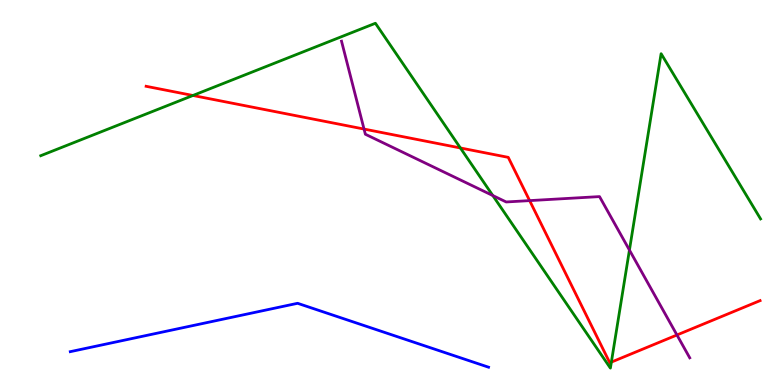[{'lines': ['blue', 'red'], 'intersections': []}, {'lines': ['green', 'red'], 'intersections': [{'x': 2.49, 'y': 7.52}, {'x': 5.94, 'y': 6.16}, {'x': 7.89, 'y': 0.595}]}, {'lines': ['purple', 'red'], 'intersections': [{'x': 4.7, 'y': 6.65}, {'x': 6.83, 'y': 4.79}, {'x': 8.73, 'y': 1.3}]}, {'lines': ['blue', 'green'], 'intersections': []}, {'lines': ['blue', 'purple'], 'intersections': []}, {'lines': ['green', 'purple'], 'intersections': [{'x': 6.36, 'y': 4.92}, {'x': 8.12, 'y': 3.5}]}]